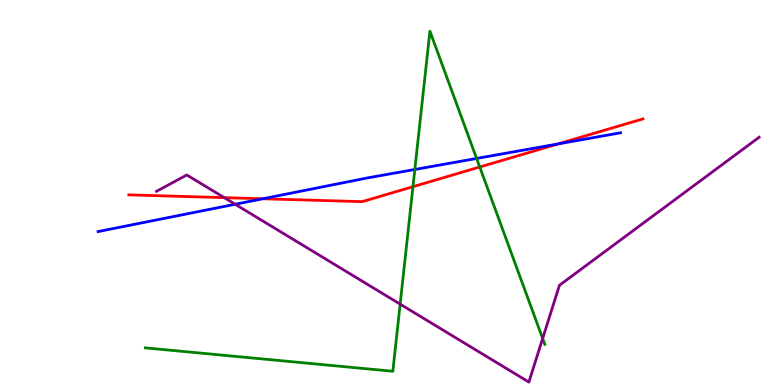[{'lines': ['blue', 'red'], 'intersections': [{'x': 3.39, 'y': 4.84}, {'x': 7.2, 'y': 6.26}]}, {'lines': ['green', 'red'], 'intersections': [{'x': 5.33, 'y': 5.15}, {'x': 6.19, 'y': 5.66}]}, {'lines': ['purple', 'red'], 'intersections': [{'x': 2.89, 'y': 4.87}]}, {'lines': ['blue', 'green'], 'intersections': [{'x': 5.35, 'y': 5.6}, {'x': 6.15, 'y': 5.88}]}, {'lines': ['blue', 'purple'], 'intersections': [{'x': 3.03, 'y': 4.69}]}, {'lines': ['green', 'purple'], 'intersections': [{'x': 5.16, 'y': 2.1}, {'x': 7.0, 'y': 1.21}]}]